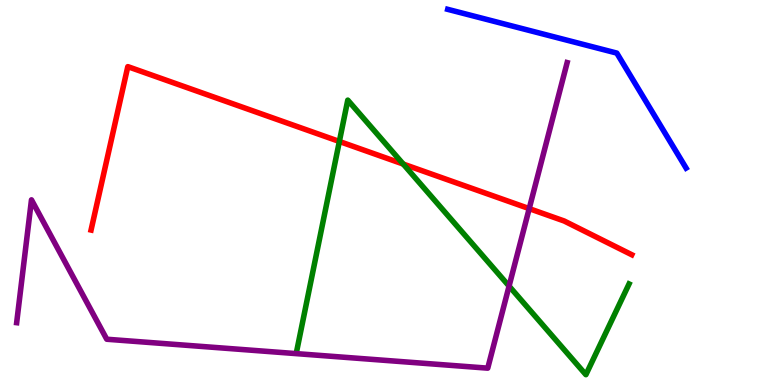[{'lines': ['blue', 'red'], 'intersections': []}, {'lines': ['green', 'red'], 'intersections': [{'x': 4.38, 'y': 6.33}, {'x': 5.2, 'y': 5.74}]}, {'lines': ['purple', 'red'], 'intersections': [{'x': 6.83, 'y': 4.58}]}, {'lines': ['blue', 'green'], 'intersections': []}, {'lines': ['blue', 'purple'], 'intersections': []}, {'lines': ['green', 'purple'], 'intersections': [{'x': 6.57, 'y': 2.57}]}]